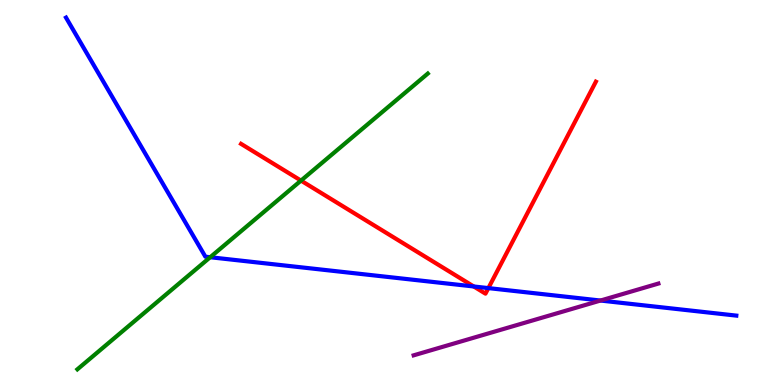[{'lines': ['blue', 'red'], 'intersections': [{'x': 6.11, 'y': 2.56}, {'x': 6.3, 'y': 2.52}]}, {'lines': ['green', 'red'], 'intersections': [{'x': 3.88, 'y': 5.31}]}, {'lines': ['purple', 'red'], 'intersections': []}, {'lines': ['blue', 'green'], 'intersections': [{'x': 2.71, 'y': 3.32}]}, {'lines': ['blue', 'purple'], 'intersections': [{'x': 7.75, 'y': 2.19}]}, {'lines': ['green', 'purple'], 'intersections': []}]